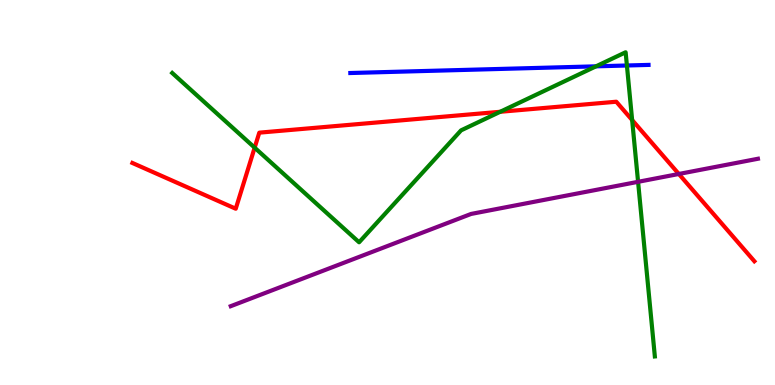[{'lines': ['blue', 'red'], 'intersections': []}, {'lines': ['green', 'red'], 'intersections': [{'x': 3.29, 'y': 6.16}, {'x': 6.45, 'y': 7.1}, {'x': 8.16, 'y': 6.88}]}, {'lines': ['purple', 'red'], 'intersections': [{'x': 8.76, 'y': 5.48}]}, {'lines': ['blue', 'green'], 'intersections': [{'x': 7.69, 'y': 8.28}, {'x': 8.09, 'y': 8.3}]}, {'lines': ['blue', 'purple'], 'intersections': []}, {'lines': ['green', 'purple'], 'intersections': [{'x': 8.23, 'y': 5.28}]}]